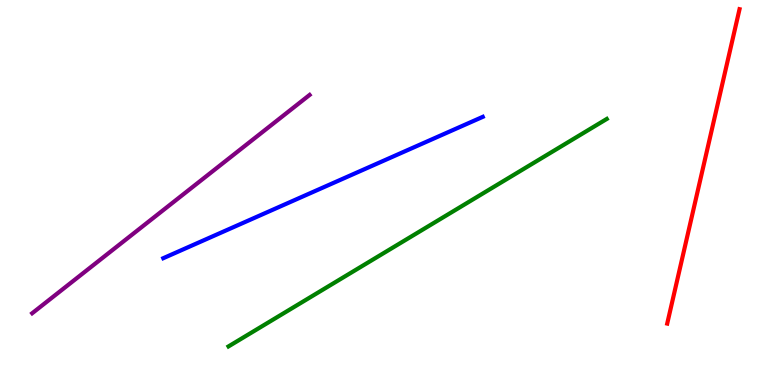[{'lines': ['blue', 'red'], 'intersections': []}, {'lines': ['green', 'red'], 'intersections': []}, {'lines': ['purple', 'red'], 'intersections': []}, {'lines': ['blue', 'green'], 'intersections': []}, {'lines': ['blue', 'purple'], 'intersections': []}, {'lines': ['green', 'purple'], 'intersections': []}]